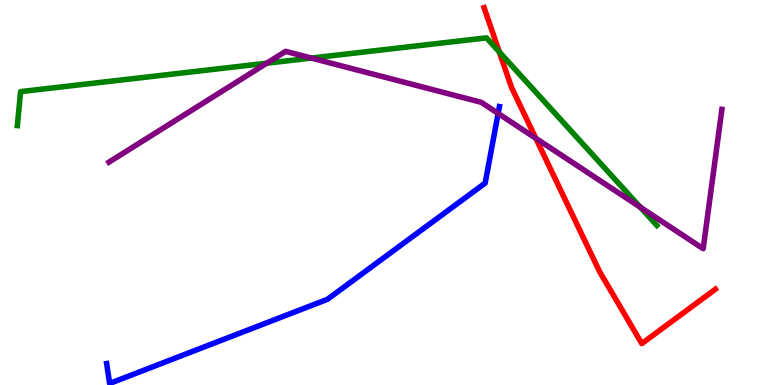[{'lines': ['blue', 'red'], 'intersections': []}, {'lines': ['green', 'red'], 'intersections': [{'x': 6.44, 'y': 8.65}]}, {'lines': ['purple', 'red'], 'intersections': [{'x': 6.91, 'y': 6.41}]}, {'lines': ['blue', 'green'], 'intersections': []}, {'lines': ['blue', 'purple'], 'intersections': [{'x': 6.43, 'y': 7.05}]}, {'lines': ['green', 'purple'], 'intersections': [{'x': 3.44, 'y': 8.36}, {'x': 4.02, 'y': 8.49}, {'x': 8.26, 'y': 4.62}]}]